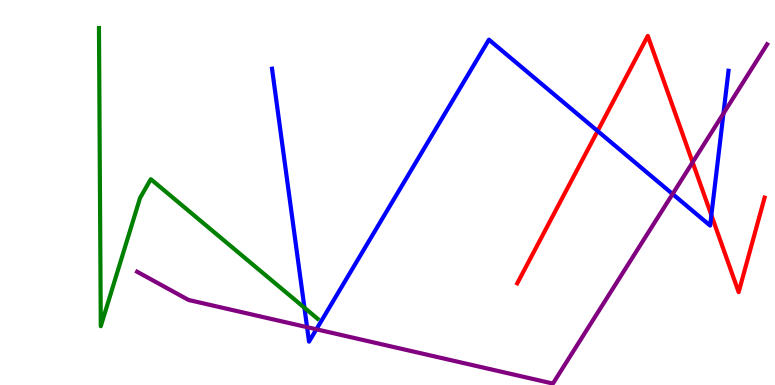[{'lines': ['blue', 'red'], 'intersections': [{'x': 7.71, 'y': 6.6}, {'x': 9.18, 'y': 4.41}]}, {'lines': ['green', 'red'], 'intersections': []}, {'lines': ['purple', 'red'], 'intersections': [{'x': 8.94, 'y': 5.78}]}, {'lines': ['blue', 'green'], 'intersections': [{'x': 3.93, 'y': 2.01}]}, {'lines': ['blue', 'purple'], 'intersections': [{'x': 3.96, 'y': 1.5}, {'x': 4.08, 'y': 1.45}, {'x': 8.68, 'y': 4.96}, {'x': 9.33, 'y': 7.05}]}, {'lines': ['green', 'purple'], 'intersections': []}]